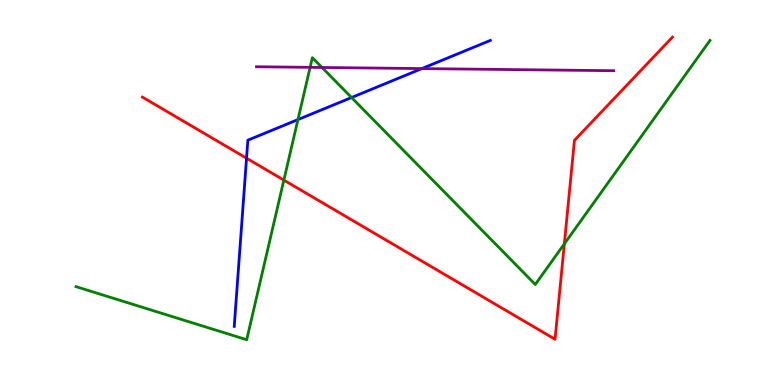[{'lines': ['blue', 'red'], 'intersections': [{'x': 3.18, 'y': 5.89}]}, {'lines': ['green', 'red'], 'intersections': [{'x': 3.66, 'y': 5.32}, {'x': 7.28, 'y': 3.67}]}, {'lines': ['purple', 'red'], 'intersections': []}, {'lines': ['blue', 'green'], 'intersections': [{'x': 3.84, 'y': 6.89}, {'x': 4.54, 'y': 7.47}]}, {'lines': ['blue', 'purple'], 'intersections': [{'x': 5.44, 'y': 8.22}]}, {'lines': ['green', 'purple'], 'intersections': [{'x': 4.0, 'y': 8.25}, {'x': 4.15, 'y': 8.25}]}]